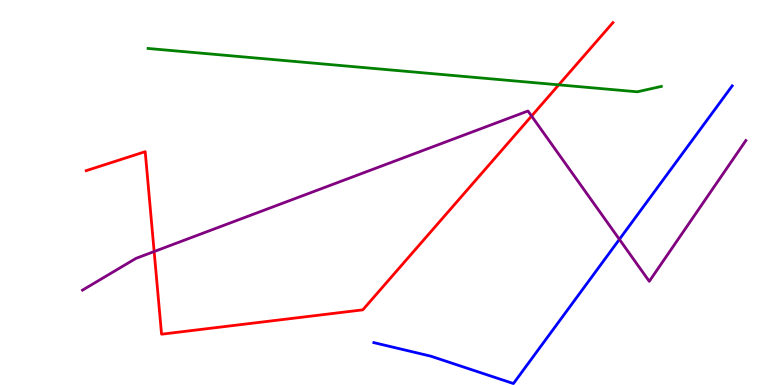[{'lines': ['blue', 'red'], 'intersections': []}, {'lines': ['green', 'red'], 'intersections': [{'x': 7.21, 'y': 7.8}]}, {'lines': ['purple', 'red'], 'intersections': [{'x': 1.99, 'y': 3.47}, {'x': 6.86, 'y': 6.99}]}, {'lines': ['blue', 'green'], 'intersections': []}, {'lines': ['blue', 'purple'], 'intersections': [{'x': 7.99, 'y': 3.78}]}, {'lines': ['green', 'purple'], 'intersections': []}]